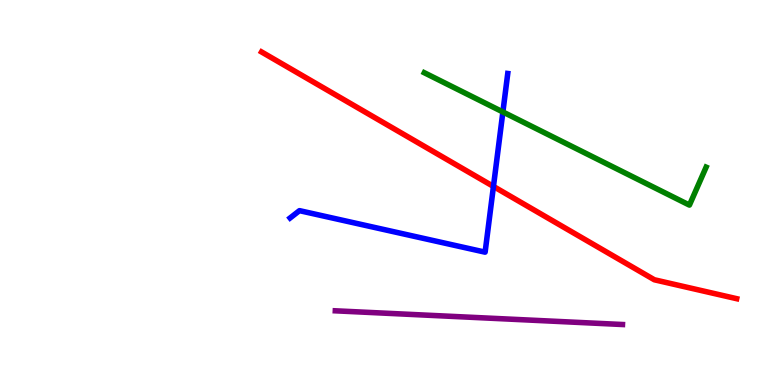[{'lines': ['blue', 'red'], 'intersections': [{'x': 6.37, 'y': 5.16}]}, {'lines': ['green', 'red'], 'intersections': []}, {'lines': ['purple', 'red'], 'intersections': []}, {'lines': ['blue', 'green'], 'intersections': [{'x': 6.49, 'y': 7.09}]}, {'lines': ['blue', 'purple'], 'intersections': []}, {'lines': ['green', 'purple'], 'intersections': []}]